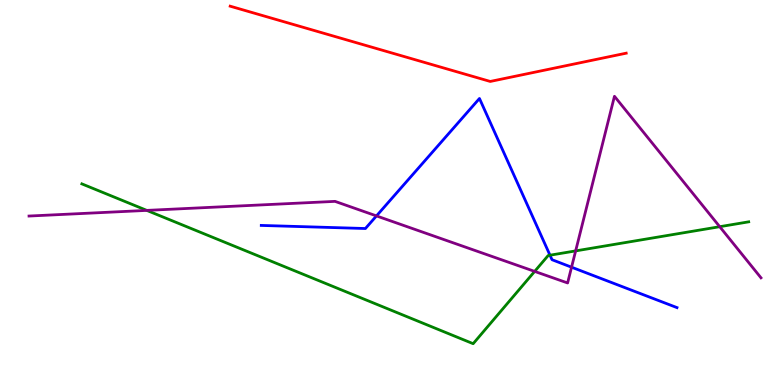[{'lines': ['blue', 'red'], 'intersections': []}, {'lines': ['green', 'red'], 'intersections': []}, {'lines': ['purple', 'red'], 'intersections': []}, {'lines': ['blue', 'green'], 'intersections': [{'x': 7.1, 'y': 3.37}]}, {'lines': ['blue', 'purple'], 'intersections': [{'x': 4.86, 'y': 4.39}, {'x': 7.37, 'y': 3.06}]}, {'lines': ['green', 'purple'], 'intersections': [{'x': 1.89, 'y': 4.54}, {'x': 6.9, 'y': 2.95}, {'x': 7.43, 'y': 3.48}, {'x': 9.29, 'y': 4.11}]}]